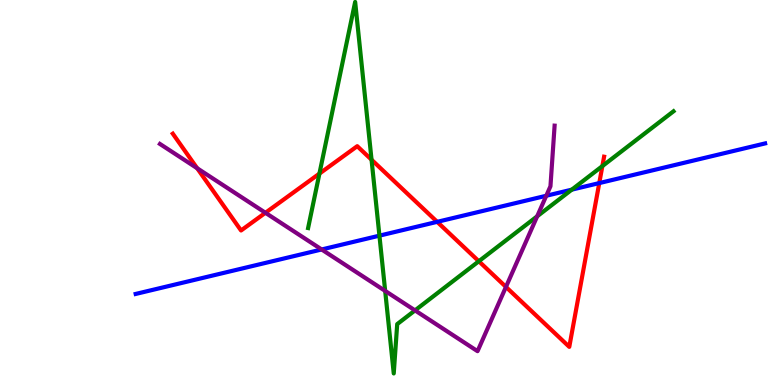[{'lines': ['blue', 'red'], 'intersections': [{'x': 5.64, 'y': 4.24}, {'x': 7.73, 'y': 5.24}]}, {'lines': ['green', 'red'], 'intersections': [{'x': 4.12, 'y': 5.49}, {'x': 4.79, 'y': 5.85}, {'x': 6.18, 'y': 3.21}, {'x': 7.77, 'y': 5.69}]}, {'lines': ['purple', 'red'], 'intersections': [{'x': 2.54, 'y': 5.63}, {'x': 3.42, 'y': 4.47}, {'x': 6.53, 'y': 2.55}]}, {'lines': ['blue', 'green'], 'intersections': [{'x': 4.9, 'y': 3.88}, {'x': 7.38, 'y': 5.07}]}, {'lines': ['blue', 'purple'], 'intersections': [{'x': 4.15, 'y': 3.52}, {'x': 7.05, 'y': 4.92}]}, {'lines': ['green', 'purple'], 'intersections': [{'x': 4.97, 'y': 2.44}, {'x': 5.36, 'y': 1.94}, {'x': 6.93, 'y': 4.38}]}]